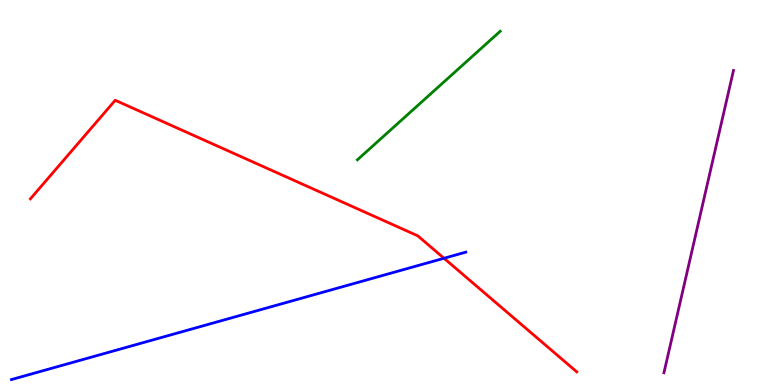[{'lines': ['blue', 'red'], 'intersections': [{'x': 5.73, 'y': 3.29}]}, {'lines': ['green', 'red'], 'intersections': []}, {'lines': ['purple', 'red'], 'intersections': []}, {'lines': ['blue', 'green'], 'intersections': []}, {'lines': ['blue', 'purple'], 'intersections': []}, {'lines': ['green', 'purple'], 'intersections': []}]